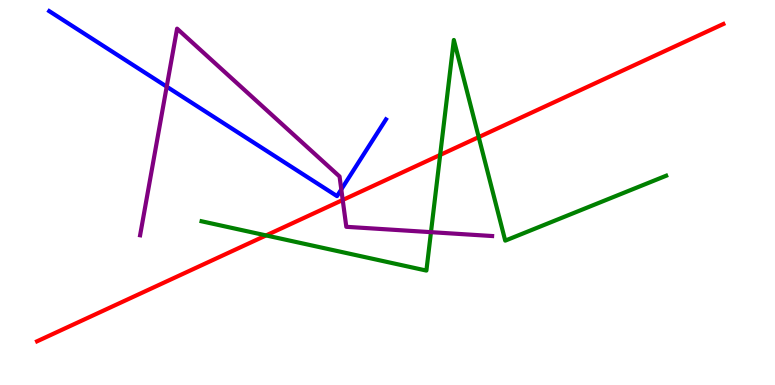[{'lines': ['blue', 'red'], 'intersections': []}, {'lines': ['green', 'red'], 'intersections': [{'x': 3.43, 'y': 3.89}, {'x': 5.68, 'y': 5.98}, {'x': 6.18, 'y': 6.44}]}, {'lines': ['purple', 'red'], 'intersections': [{'x': 4.42, 'y': 4.81}]}, {'lines': ['blue', 'green'], 'intersections': []}, {'lines': ['blue', 'purple'], 'intersections': [{'x': 2.15, 'y': 7.75}, {'x': 4.4, 'y': 5.08}]}, {'lines': ['green', 'purple'], 'intersections': [{'x': 5.56, 'y': 3.97}]}]